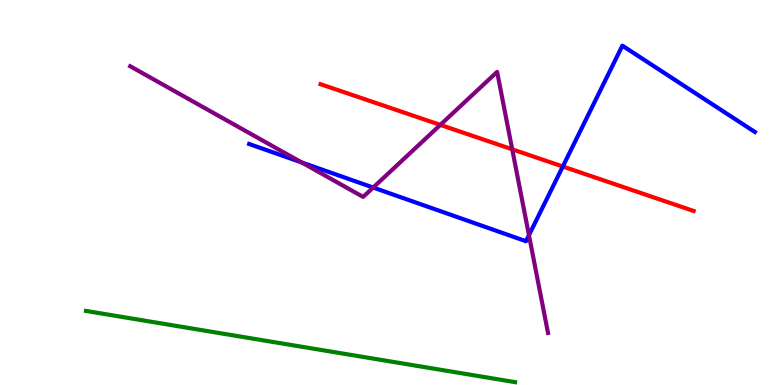[{'lines': ['blue', 'red'], 'intersections': [{'x': 7.26, 'y': 5.68}]}, {'lines': ['green', 'red'], 'intersections': []}, {'lines': ['purple', 'red'], 'intersections': [{'x': 5.68, 'y': 6.76}, {'x': 6.61, 'y': 6.12}]}, {'lines': ['blue', 'green'], 'intersections': []}, {'lines': ['blue', 'purple'], 'intersections': [{'x': 3.89, 'y': 5.78}, {'x': 4.82, 'y': 5.13}, {'x': 6.83, 'y': 3.89}]}, {'lines': ['green', 'purple'], 'intersections': []}]